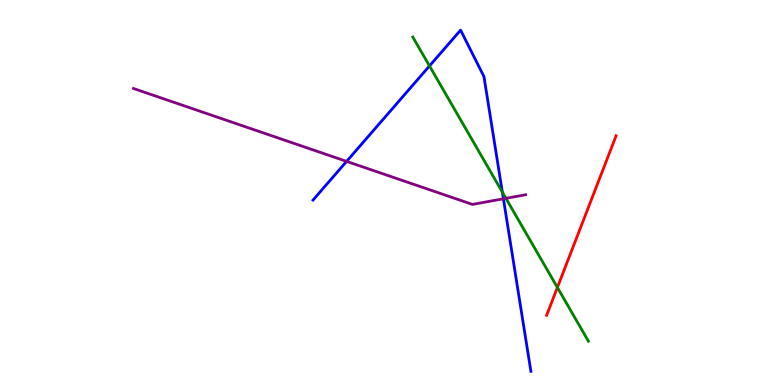[{'lines': ['blue', 'red'], 'intersections': []}, {'lines': ['green', 'red'], 'intersections': [{'x': 7.19, 'y': 2.53}]}, {'lines': ['purple', 'red'], 'intersections': []}, {'lines': ['blue', 'green'], 'intersections': [{'x': 5.54, 'y': 8.29}, {'x': 6.48, 'y': 5.01}]}, {'lines': ['blue', 'purple'], 'intersections': [{'x': 4.47, 'y': 5.81}, {'x': 6.5, 'y': 4.84}]}, {'lines': ['green', 'purple'], 'intersections': [{'x': 6.53, 'y': 4.85}]}]